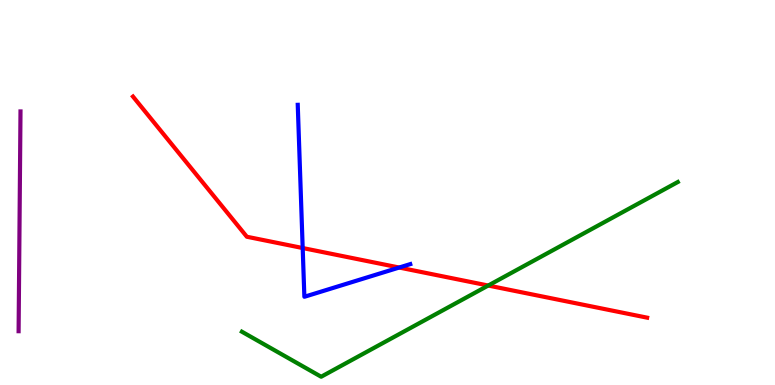[{'lines': ['blue', 'red'], 'intersections': [{'x': 3.91, 'y': 3.56}, {'x': 5.15, 'y': 3.05}]}, {'lines': ['green', 'red'], 'intersections': [{'x': 6.3, 'y': 2.58}]}, {'lines': ['purple', 'red'], 'intersections': []}, {'lines': ['blue', 'green'], 'intersections': []}, {'lines': ['blue', 'purple'], 'intersections': []}, {'lines': ['green', 'purple'], 'intersections': []}]